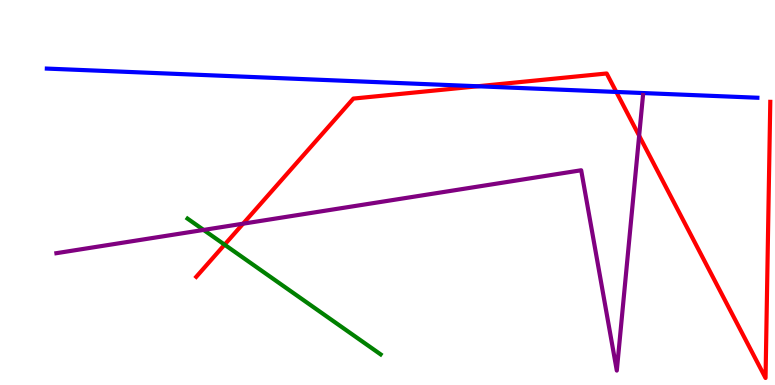[{'lines': ['blue', 'red'], 'intersections': [{'x': 6.16, 'y': 7.76}, {'x': 7.95, 'y': 7.61}]}, {'lines': ['green', 'red'], 'intersections': [{'x': 2.9, 'y': 3.64}]}, {'lines': ['purple', 'red'], 'intersections': [{'x': 3.14, 'y': 4.19}, {'x': 8.25, 'y': 6.47}]}, {'lines': ['blue', 'green'], 'intersections': []}, {'lines': ['blue', 'purple'], 'intersections': []}, {'lines': ['green', 'purple'], 'intersections': [{'x': 2.63, 'y': 4.03}]}]